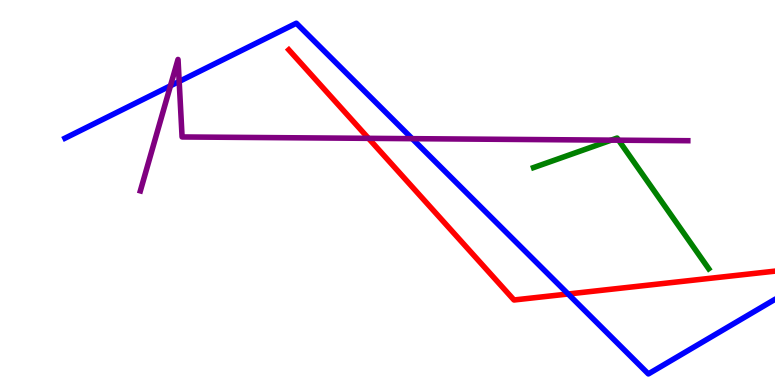[{'lines': ['blue', 'red'], 'intersections': [{'x': 7.33, 'y': 2.36}]}, {'lines': ['green', 'red'], 'intersections': []}, {'lines': ['purple', 'red'], 'intersections': [{'x': 4.75, 'y': 6.41}]}, {'lines': ['blue', 'green'], 'intersections': []}, {'lines': ['blue', 'purple'], 'intersections': [{'x': 2.2, 'y': 7.77}, {'x': 2.31, 'y': 7.88}, {'x': 5.32, 'y': 6.4}]}, {'lines': ['green', 'purple'], 'intersections': [{'x': 7.89, 'y': 6.36}, {'x': 7.98, 'y': 6.36}]}]